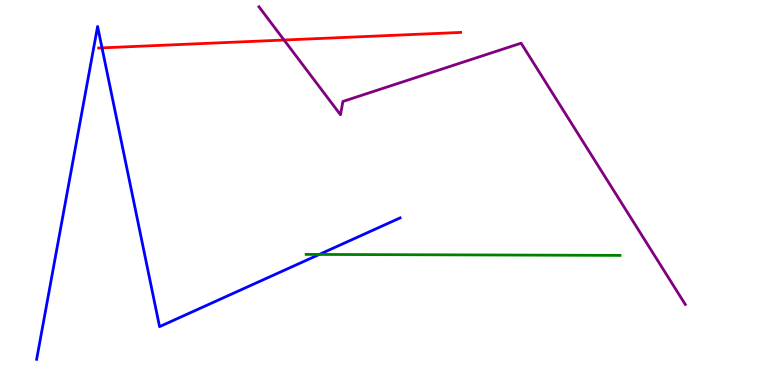[{'lines': ['blue', 'red'], 'intersections': [{'x': 1.32, 'y': 8.76}]}, {'lines': ['green', 'red'], 'intersections': []}, {'lines': ['purple', 'red'], 'intersections': [{'x': 3.67, 'y': 8.96}]}, {'lines': ['blue', 'green'], 'intersections': [{'x': 4.12, 'y': 3.39}]}, {'lines': ['blue', 'purple'], 'intersections': []}, {'lines': ['green', 'purple'], 'intersections': []}]